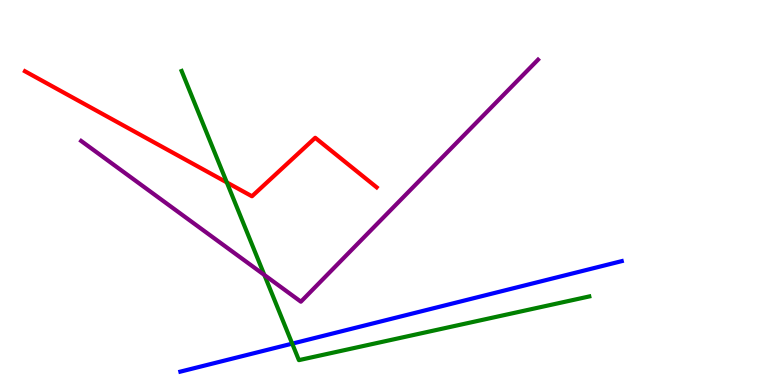[{'lines': ['blue', 'red'], 'intersections': []}, {'lines': ['green', 'red'], 'intersections': [{'x': 2.93, 'y': 5.26}]}, {'lines': ['purple', 'red'], 'intersections': []}, {'lines': ['blue', 'green'], 'intersections': [{'x': 3.77, 'y': 1.07}]}, {'lines': ['blue', 'purple'], 'intersections': []}, {'lines': ['green', 'purple'], 'intersections': [{'x': 3.41, 'y': 2.86}]}]